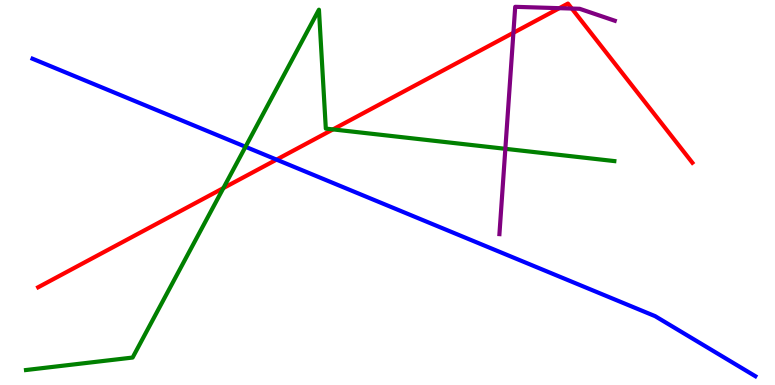[{'lines': ['blue', 'red'], 'intersections': [{'x': 3.57, 'y': 5.85}]}, {'lines': ['green', 'red'], 'intersections': [{'x': 2.88, 'y': 5.11}, {'x': 4.3, 'y': 6.64}]}, {'lines': ['purple', 'red'], 'intersections': [{'x': 6.62, 'y': 9.15}, {'x': 7.22, 'y': 9.79}, {'x': 7.38, 'y': 9.78}]}, {'lines': ['blue', 'green'], 'intersections': [{'x': 3.17, 'y': 6.19}]}, {'lines': ['blue', 'purple'], 'intersections': []}, {'lines': ['green', 'purple'], 'intersections': [{'x': 6.52, 'y': 6.13}]}]